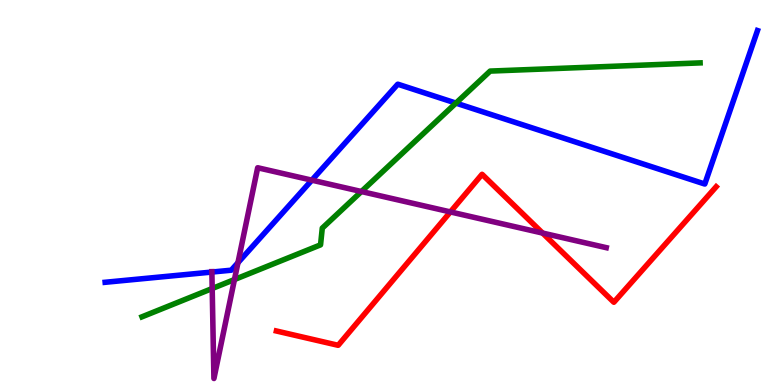[{'lines': ['blue', 'red'], 'intersections': []}, {'lines': ['green', 'red'], 'intersections': []}, {'lines': ['purple', 'red'], 'intersections': [{'x': 5.81, 'y': 4.5}, {'x': 7.0, 'y': 3.95}]}, {'lines': ['blue', 'green'], 'intersections': [{'x': 5.88, 'y': 7.32}]}, {'lines': ['blue', 'purple'], 'intersections': [{'x': 2.73, 'y': 2.93}, {'x': 3.07, 'y': 3.18}, {'x': 4.02, 'y': 5.32}]}, {'lines': ['green', 'purple'], 'intersections': [{'x': 2.74, 'y': 2.51}, {'x': 3.03, 'y': 2.74}, {'x': 4.66, 'y': 5.03}]}]